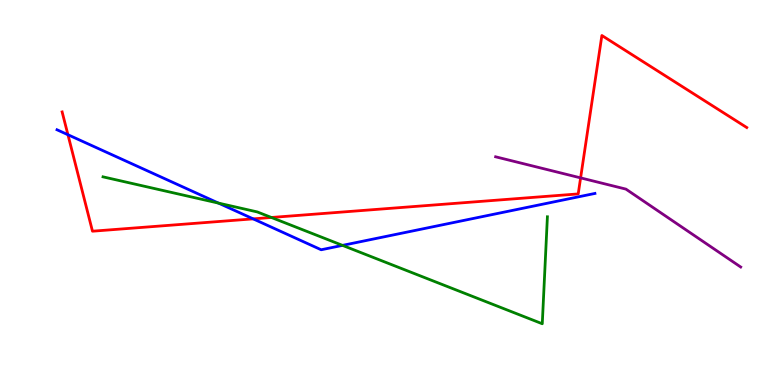[{'lines': ['blue', 'red'], 'intersections': [{'x': 0.877, 'y': 6.5}, {'x': 3.27, 'y': 4.32}]}, {'lines': ['green', 'red'], 'intersections': [{'x': 3.5, 'y': 4.35}]}, {'lines': ['purple', 'red'], 'intersections': [{'x': 7.49, 'y': 5.38}]}, {'lines': ['blue', 'green'], 'intersections': [{'x': 2.82, 'y': 4.72}, {'x': 4.42, 'y': 3.63}]}, {'lines': ['blue', 'purple'], 'intersections': []}, {'lines': ['green', 'purple'], 'intersections': []}]